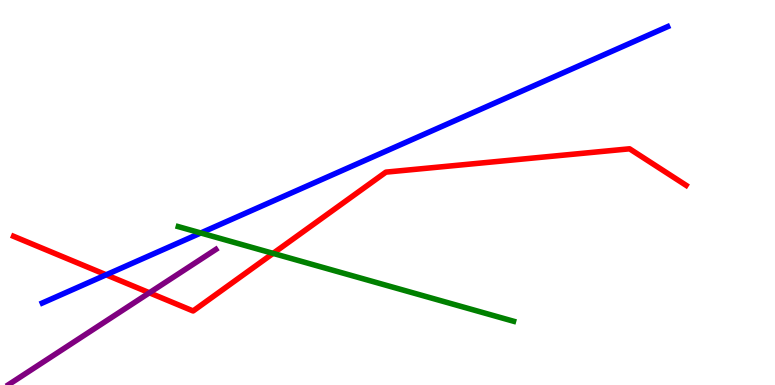[{'lines': ['blue', 'red'], 'intersections': [{'x': 1.37, 'y': 2.86}]}, {'lines': ['green', 'red'], 'intersections': [{'x': 3.52, 'y': 3.42}]}, {'lines': ['purple', 'red'], 'intersections': [{'x': 1.93, 'y': 2.4}]}, {'lines': ['blue', 'green'], 'intersections': [{'x': 2.59, 'y': 3.95}]}, {'lines': ['blue', 'purple'], 'intersections': []}, {'lines': ['green', 'purple'], 'intersections': []}]